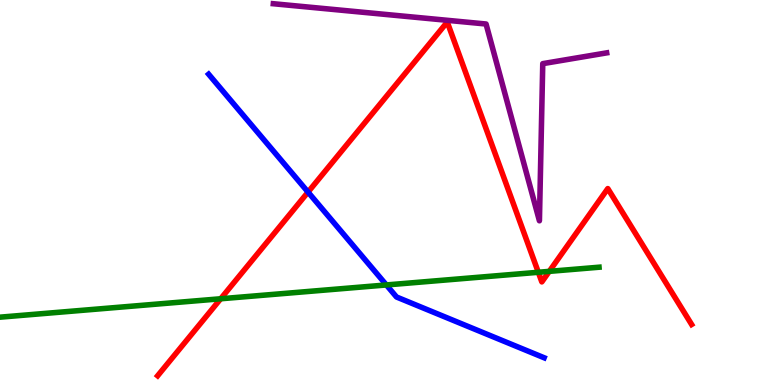[{'lines': ['blue', 'red'], 'intersections': [{'x': 3.97, 'y': 5.01}]}, {'lines': ['green', 'red'], 'intersections': [{'x': 2.85, 'y': 2.24}, {'x': 6.95, 'y': 2.93}, {'x': 7.09, 'y': 2.95}]}, {'lines': ['purple', 'red'], 'intersections': []}, {'lines': ['blue', 'green'], 'intersections': [{'x': 4.99, 'y': 2.6}]}, {'lines': ['blue', 'purple'], 'intersections': []}, {'lines': ['green', 'purple'], 'intersections': []}]